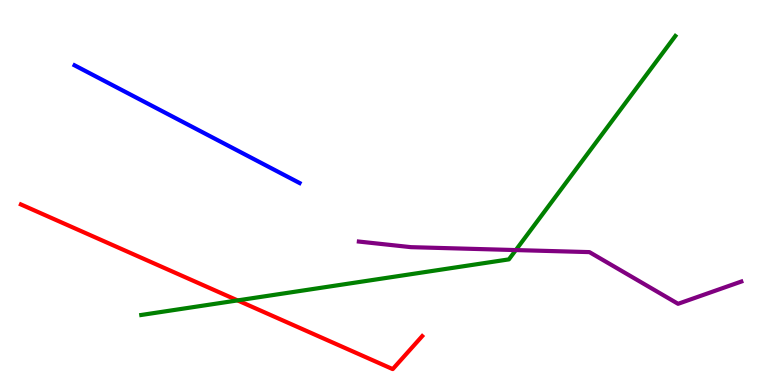[{'lines': ['blue', 'red'], 'intersections': []}, {'lines': ['green', 'red'], 'intersections': [{'x': 3.07, 'y': 2.2}]}, {'lines': ['purple', 'red'], 'intersections': []}, {'lines': ['blue', 'green'], 'intersections': []}, {'lines': ['blue', 'purple'], 'intersections': []}, {'lines': ['green', 'purple'], 'intersections': [{'x': 6.66, 'y': 3.5}]}]